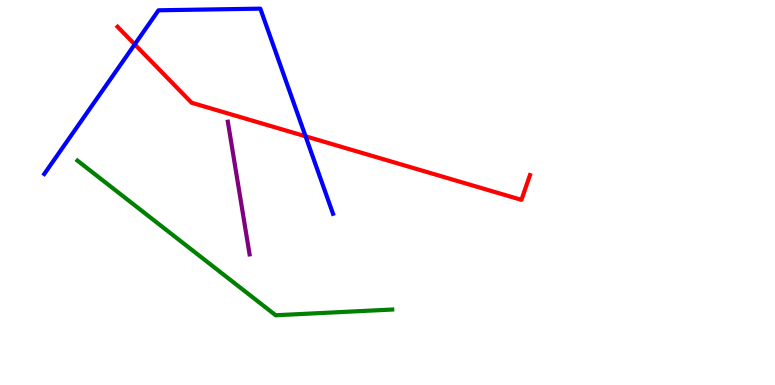[{'lines': ['blue', 'red'], 'intersections': [{'x': 1.74, 'y': 8.85}, {'x': 3.94, 'y': 6.46}]}, {'lines': ['green', 'red'], 'intersections': []}, {'lines': ['purple', 'red'], 'intersections': []}, {'lines': ['blue', 'green'], 'intersections': []}, {'lines': ['blue', 'purple'], 'intersections': []}, {'lines': ['green', 'purple'], 'intersections': []}]